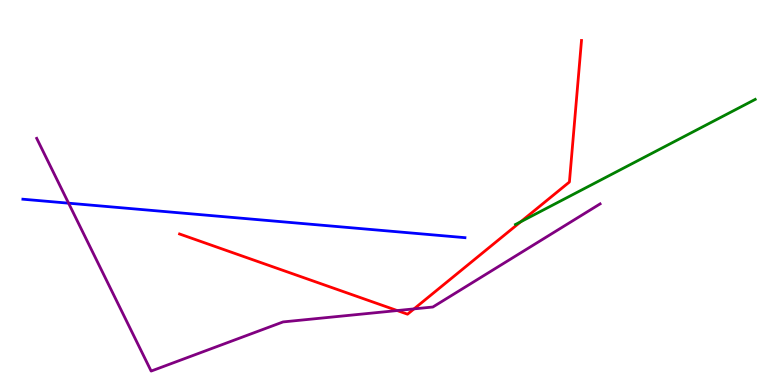[{'lines': ['blue', 'red'], 'intersections': []}, {'lines': ['green', 'red'], 'intersections': [{'x': 6.72, 'y': 4.24}]}, {'lines': ['purple', 'red'], 'intersections': [{'x': 5.13, 'y': 1.93}, {'x': 5.34, 'y': 1.98}]}, {'lines': ['blue', 'green'], 'intersections': []}, {'lines': ['blue', 'purple'], 'intersections': [{'x': 0.885, 'y': 4.72}]}, {'lines': ['green', 'purple'], 'intersections': []}]